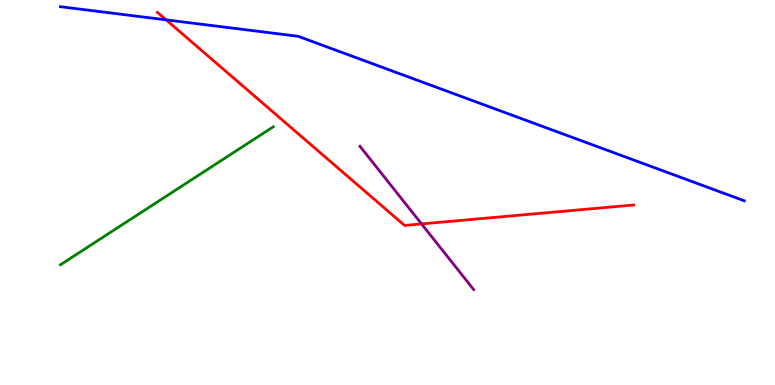[{'lines': ['blue', 'red'], 'intersections': [{'x': 2.14, 'y': 9.48}]}, {'lines': ['green', 'red'], 'intersections': []}, {'lines': ['purple', 'red'], 'intersections': [{'x': 5.44, 'y': 4.18}]}, {'lines': ['blue', 'green'], 'intersections': []}, {'lines': ['blue', 'purple'], 'intersections': []}, {'lines': ['green', 'purple'], 'intersections': []}]